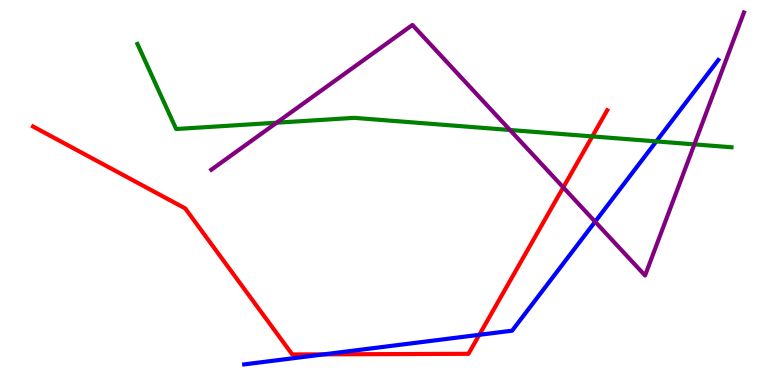[{'lines': ['blue', 'red'], 'intersections': [{'x': 4.18, 'y': 0.796}, {'x': 6.18, 'y': 1.3}]}, {'lines': ['green', 'red'], 'intersections': [{'x': 7.64, 'y': 6.46}]}, {'lines': ['purple', 'red'], 'intersections': [{'x': 7.27, 'y': 5.13}]}, {'lines': ['blue', 'green'], 'intersections': [{'x': 8.47, 'y': 6.33}]}, {'lines': ['blue', 'purple'], 'intersections': [{'x': 7.68, 'y': 4.24}]}, {'lines': ['green', 'purple'], 'intersections': [{'x': 3.57, 'y': 6.81}, {'x': 6.58, 'y': 6.62}, {'x': 8.96, 'y': 6.25}]}]